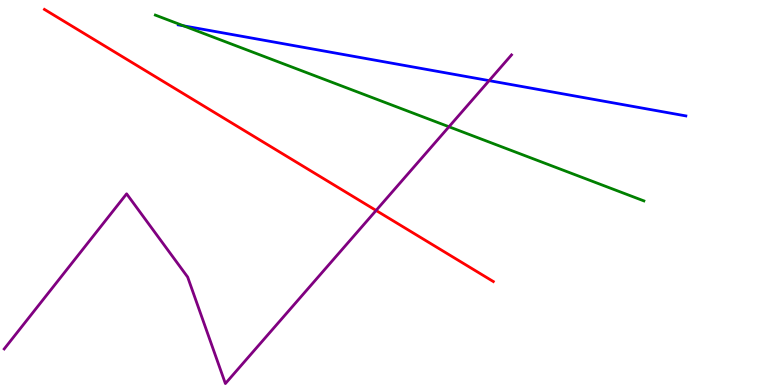[{'lines': ['blue', 'red'], 'intersections': []}, {'lines': ['green', 'red'], 'intersections': []}, {'lines': ['purple', 'red'], 'intersections': [{'x': 4.85, 'y': 4.53}]}, {'lines': ['blue', 'green'], 'intersections': [{'x': 2.37, 'y': 9.33}]}, {'lines': ['blue', 'purple'], 'intersections': [{'x': 6.31, 'y': 7.91}]}, {'lines': ['green', 'purple'], 'intersections': [{'x': 5.79, 'y': 6.71}]}]